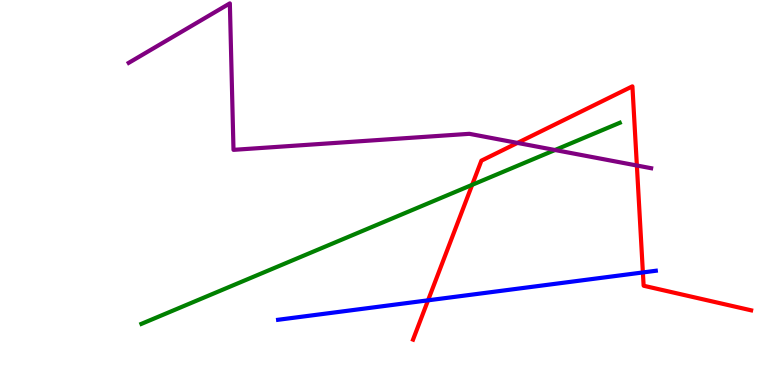[{'lines': ['blue', 'red'], 'intersections': [{'x': 5.52, 'y': 2.2}, {'x': 8.3, 'y': 2.92}]}, {'lines': ['green', 'red'], 'intersections': [{'x': 6.09, 'y': 5.2}]}, {'lines': ['purple', 'red'], 'intersections': [{'x': 6.68, 'y': 6.29}, {'x': 8.22, 'y': 5.7}]}, {'lines': ['blue', 'green'], 'intersections': []}, {'lines': ['blue', 'purple'], 'intersections': []}, {'lines': ['green', 'purple'], 'intersections': [{'x': 7.16, 'y': 6.1}]}]